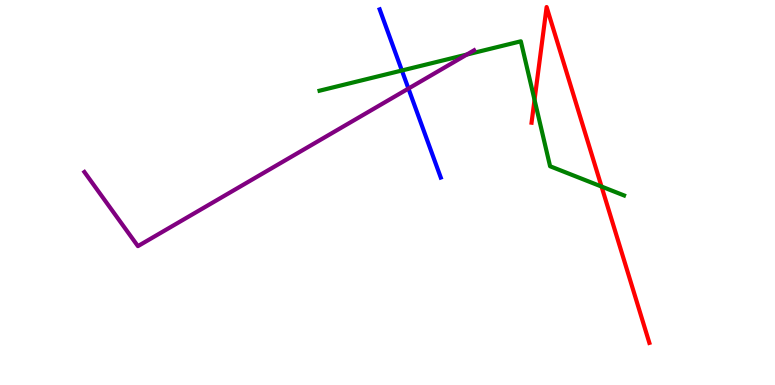[{'lines': ['blue', 'red'], 'intersections': []}, {'lines': ['green', 'red'], 'intersections': [{'x': 6.9, 'y': 7.41}, {'x': 7.76, 'y': 5.15}]}, {'lines': ['purple', 'red'], 'intersections': []}, {'lines': ['blue', 'green'], 'intersections': [{'x': 5.19, 'y': 8.17}]}, {'lines': ['blue', 'purple'], 'intersections': [{'x': 5.27, 'y': 7.7}]}, {'lines': ['green', 'purple'], 'intersections': [{'x': 6.02, 'y': 8.58}]}]